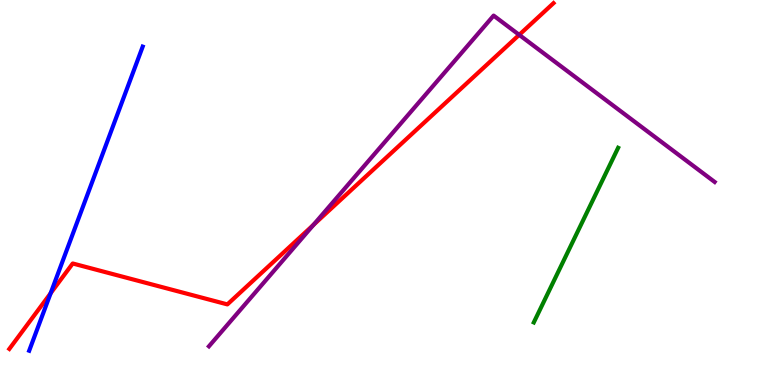[{'lines': ['blue', 'red'], 'intersections': [{'x': 0.653, 'y': 2.38}]}, {'lines': ['green', 'red'], 'intersections': []}, {'lines': ['purple', 'red'], 'intersections': [{'x': 4.05, 'y': 4.16}, {'x': 6.7, 'y': 9.09}]}, {'lines': ['blue', 'green'], 'intersections': []}, {'lines': ['blue', 'purple'], 'intersections': []}, {'lines': ['green', 'purple'], 'intersections': []}]